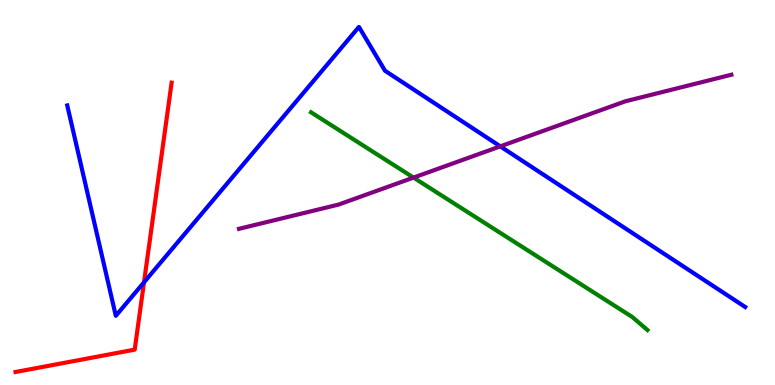[{'lines': ['blue', 'red'], 'intersections': [{'x': 1.86, 'y': 2.67}]}, {'lines': ['green', 'red'], 'intersections': []}, {'lines': ['purple', 'red'], 'intersections': []}, {'lines': ['blue', 'green'], 'intersections': []}, {'lines': ['blue', 'purple'], 'intersections': [{'x': 6.46, 'y': 6.2}]}, {'lines': ['green', 'purple'], 'intersections': [{'x': 5.34, 'y': 5.39}]}]